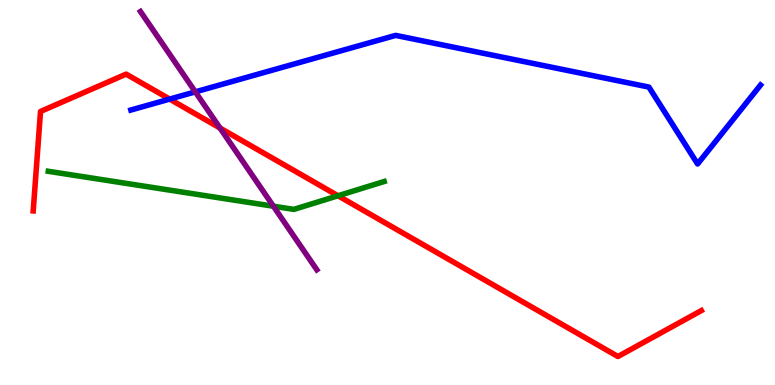[{'lines': ['blue', 'red'], 'intersections': [{'x': 2.19, 'y': 7.43}]}, {'lines': ['green', 'red'], 'intersections': [{'x': 4.36, 'y': 4.92}]}, {'lines': ['purple', 'red'], 'intersections': [{'x': 2.84, 'y': 6.68}]}, {'lines': ['blue', 'green'], 'intersections': []}, {'lines': ['blue', 'purple'], 'intersections': [{'x': 2.52, 'y': 7.61}]}, {'lines': ['green', 'purple'], 'intersections': [{'x': 3.53, 'y': 4.64}]}]